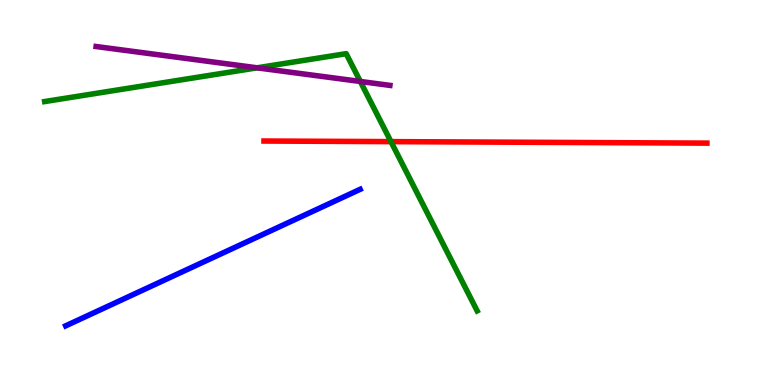[{'lines': ['blue', 'red'], 'intersections': []}, {'lines': ['green', 'red'], 'intersections': [{'x': 5.04, 'y': 6.32}]}, {'lines': ['purple', 'red'], 'intersections': []}, {'lines': ['blue', 'green'], 'intersections': []}, {'lines': ['blue', 'purple'], 'intersections': []}, {'lines': ['green', 'purple'], 'intersections': [{'x': 3.32, 'y': 8.24}, {'x': 4.65, 'y': 7.88}]}]